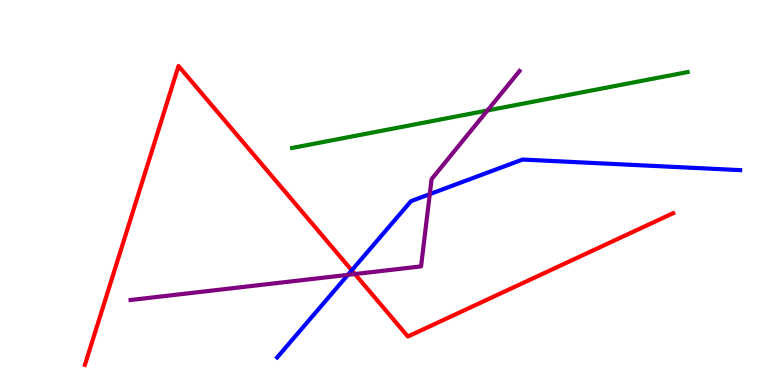[{'lines': ['blue', 'red'], 'intersections': [{'x': 4.54, 'y': 2.98}]}, {'lines': ['green', 'red'], 'intersections': []}, {'lines': ['purple', 'red'], 'intersections': [{'x': 4.58, 'y': 2.88}]}, {'lines': ['blue', 'green'], 'intersections': []}, {'lines': ['blue', 'purple'], 'intersections': [{'x': 4.49, 'y': 2.86}, {'x': 5.55, 'y': 4.96}]}, {'lines': ['green', 'purple'], 'intersections': [{'x': 6.29, 'y': 7.13}]}]